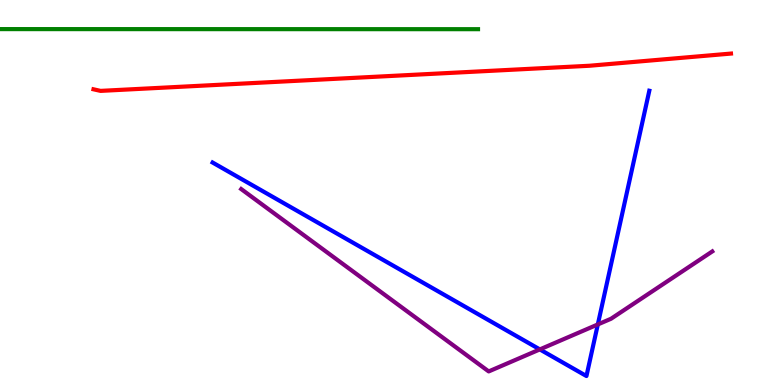[{'lines': ['blue', 'red'], 'intersections': []}, {'lines': ['green', 'red'], 'intersections': []}, {'lines': ['purple', 'red'], 'intersections': []}, {'lines': ['blue', 'green'], 'intersections': []}, {'lines': ['blue', 'purple'], 'intersections': [{'x': 6.97, 'y': 0.924}, {'x': 7.71, 'y': 1.57}]}, {'lines': ['green', 'purple'], 'intersections': []}]